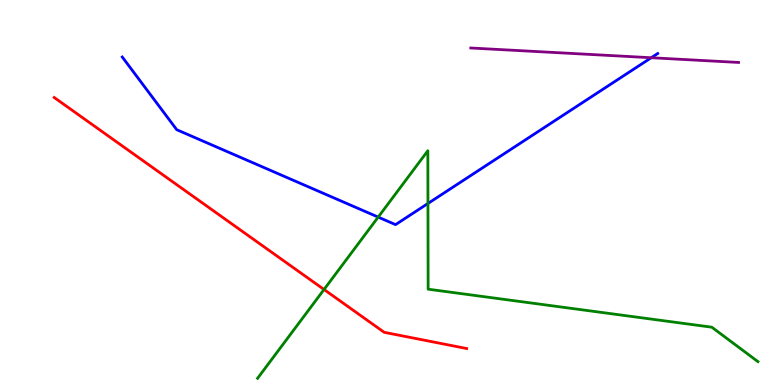[{'lines': ['blue', 'red'], 'intersections': []}, {'lines': ['green', 'red'], 'intersections': [{'x': 4.18, 'y': 2.48}]}, {'lines': ['purple', 'red'], 'intersections': []}, {'lines': ['blue', 'green'], 'intersections': [{'x': 4.88, 'y': 4.36}, {'x': 5.52, 'y': 4.71}]}, {'lines': ['blue', 'purple'], 'intersections': [{'x': 8.4, 'y': 8.5}]}, {'lines': ['green', 'purple'], 'intersections': []}]